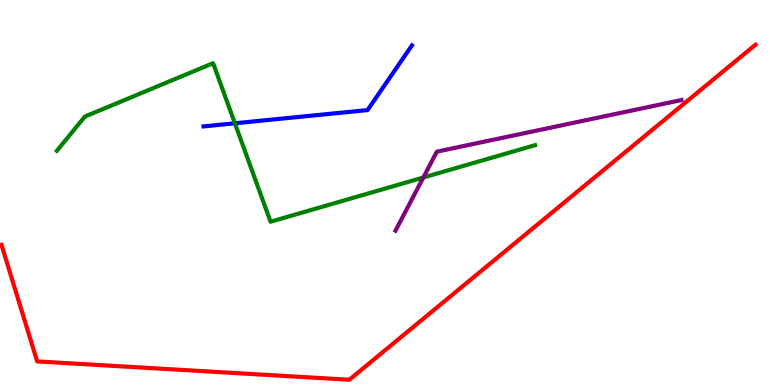[{'lines': ['blue', 'red'], 'intersections': []}, {'lines': ['green', 'red'], 'intersections': []}, {'lines': ['purple', 'red'], 'intersections': []}, {'lines': ['blue', 'green'], 'intersections': [{'x': 3.03, 'y': 6.8}]}, {'lines': ['blue', 'purple'], 'intersections': []}, {'lines': ['green', 'purple'], 'intersections': [{'x': 5.46, 'y': 5.39}]}]